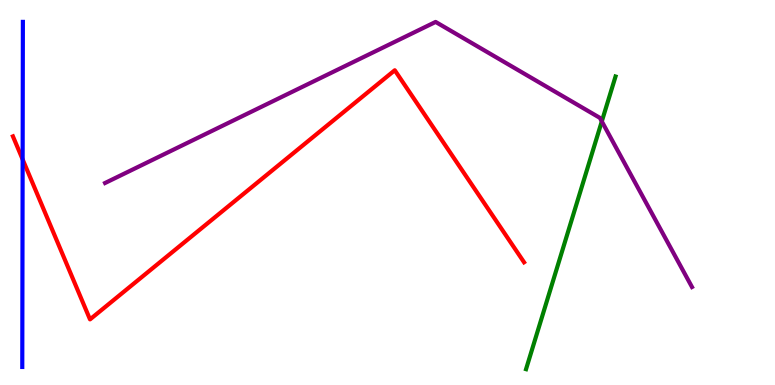[{'lines': ['blue', 'red'], 'intersections': [{'x': 0.292, 'y': 5.86}]}, {'lines': ['green', 'red'], 'intersections': []}, {'lines': ['purple', 'red'], 'intersections': []}, {'lines': ['blue', 'green'], 'intersections': []}, {'lines': ['blue', 'purple'], 'intersections': []}, {'lines': ['green', 'purple'], 'intersections': [{'x': 7.77, 'y': 6.85}]}]